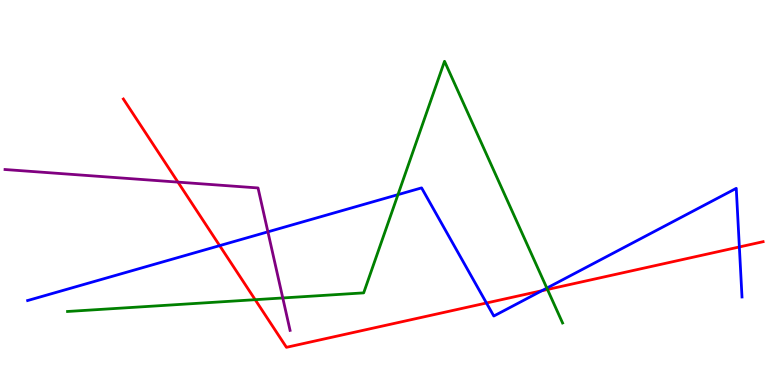[{'lines': ['blue', 'red'], 'intersections': [{'x': 2.83, 'y': 3.62}, {'x': 6.28, 'y': 2.13}, {'x': 6.99, 'y': 2.45}, {'x': 9.54, 'y': 3.59}]}, {'lines': ['green', 'red'], 'intersections': [{'x': 3.29, 'y': 2.22}, {'x': 7.06, 'y': 2.48}]}, {'lines': ['purple', 'red'], 'intersections': [{'x': 2.3, 'y': 5.27}]}, {'lines': ['blue', 'green'], 'intersections': [{'x': 5.14, 'y': 4.94}, {'x': 7.06, 'y': 2.52}]}, {'lines': ['blue', 'purple'], 'intersections': [{'x': 3.46, 'y': 3.98}]}, {'lines': ['green', 'purple'], 'intersections': [{'x': 3.65, 'y': 2.26}]}]